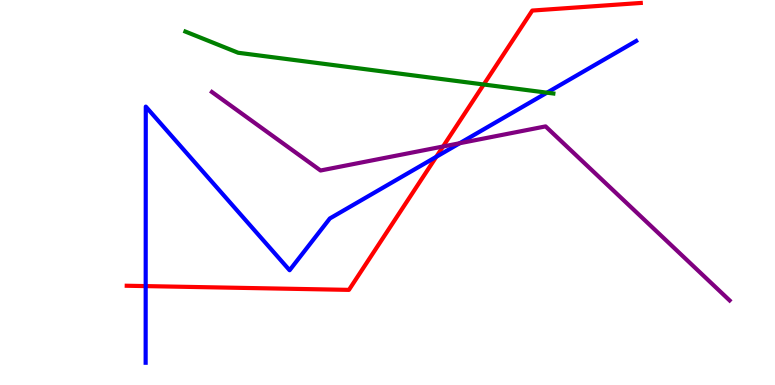[{'lines': ['blue', 'red'], 'intersections': [{'x': 1.88, 'y': 2.57}, {'x': 5.63, 'y': 5.93}]}, {'lines': ['green', 'red'], 'intersections': [{'x': 6.24, 'y': 7.81}]}, {'lines': ['purple', 'red'], 'intersections': [{'x': 5.72, 'y': 6.2}]}, {'lines': ['blue', 'green'], 'intersections': [{'x': 7.06, 'y': 7.59}]}, {'lines': ['blue', 'purple'], 'intersections': [{'x': 5.93, 'y': 6.28}]}, {'lines': ['green', 'purple'], 'intersections': []}]